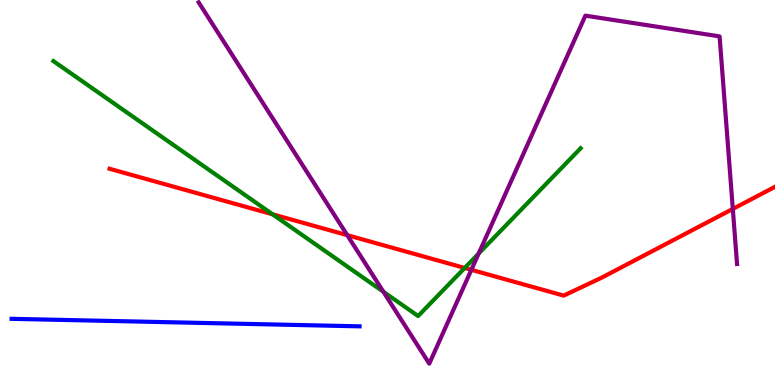[{'lines': ['blue', 'red'], 'intersections': []}, {'lines': ['green', 'red'], 'intersections': [{'x': 3.52, 'y': 4.43}, {'x': 6.0, 'y': 3.04}]}, {'lines': ['purple', 'red'], 'intersections': [{'x': 4.48, 'y': 3.89}, {'x': 6.08, 'y': 2.99}, {'x': 9.46, 'y': 4.57}]}, {'lines': ['blue', 'green'], 'intersections': []}, {'lines': ['blue', 'purple'], 'intersections': []}, {'lines': ['green', 'purple'], 'intersections': [{'x': 4.95, 'y': 2.42}, {'x': 6.18, 'y': 3.41}]}]